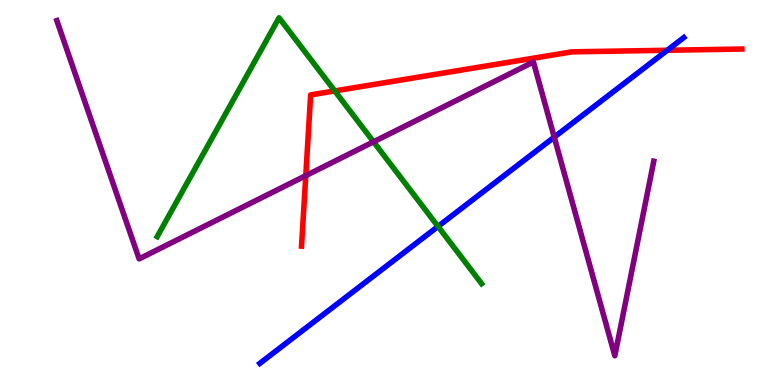[{'lines': ['blue', 'red'], 'intersections': [{'x': 8.61, 'y': 8.69}]}, {'lines': ['green', 'red'], 'intersections': [{'x': 4.32, 'y': 7.64}]}, {'lines': ['purple', 'red'], 'intersections': [{'x': 3.95, 'y': 5.44}]}, {'lines': ['blue', 'green'], 'intersections': [{'x': 5.65, 'y': 4.12}]}, {'lines': ['blue', 'purple'], 'intersections': [{'x': 7.15, 'y': 6.44}]}, {'lines': ['green', 'purple'], 'intersections': [{'x': 4.82, 'y': 6.32}]}]